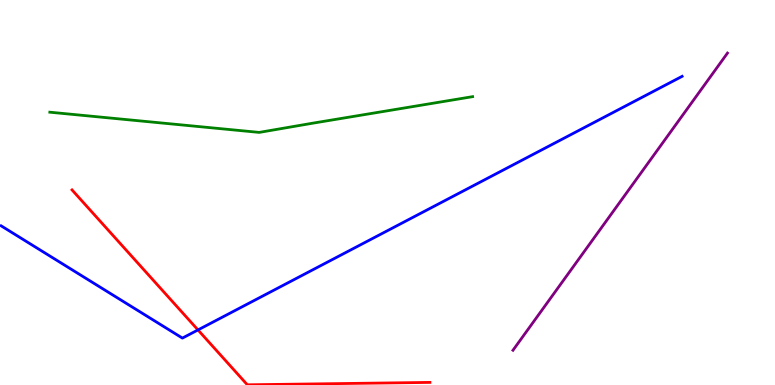[{'lines': ['blue', 'red'], 'intersections': [{'x': 2.55, 'y': 1.43}]}, {'lines': ['green', 'red'], 'intersections': []}, {'lines': ['purple', 'red'], 'intersections': []}, {'lines': ['blue', 'green'], 'intersections': []}, {'lines': ['blue', 'purple'], 'intersections': []}, {'lines': ['green', 'purple'], 'intersections': []}]